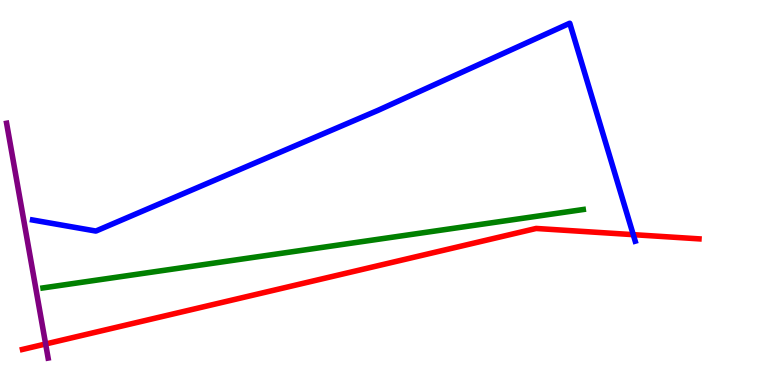[{'lines': ['blue', 'red'], 'intersections': [{'x': 8.17, 'y': 3.91}]}, {'lines': ['green', 'red'], 'intersections': []}, {'lines': ['purple', 'red'], 'intersections': [{'x': 0.589, 'y': 1.07}]}, {'lines': ['blue', 'green'], 'intersections': []}, {'lines': ['blue', 'purple'], 'intersections': []}, {'lines': ['green', 'purple'], 'intersections': []}]